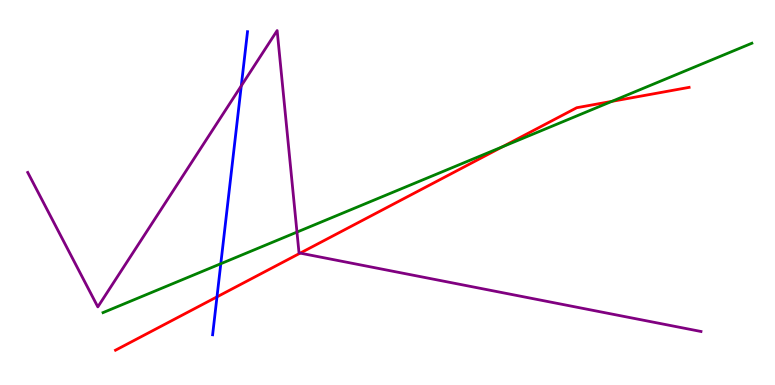[{'lines': ['blue', 'red'], 'intersections': [{'x': 2.8, 'y': 2.29}]}, {'lines': ['green', 'red'], 'intersections': [{'x': 6.48, 'y': 6.19}, {'x': 7.89, 'y': 7.37}]}, {'lines': ['purple', 'red'], 'intersections': [{'x': 3.87, 'y': 3.43}]}, {'lines': ['blue', 'green'], 'intersections': [{'x': 2.85, 'y': 3.15}]}, {'lines': ['blue', 'purple'], 'intersections': [{'x': 3.11, 'y': 7.77}]}, {'lines': ['green', 'purple'], 'intersections': [{'x': 3.83, 'y': 3.97}]}]